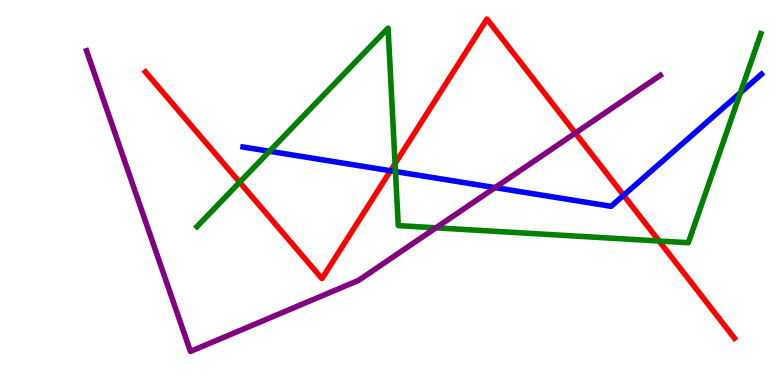[{'lines': ['blue', 'red'], 'intersections': [{'x': 5.04, 'y': 5.56}, {'x': 8.05, 'y': 4.93}]}, {'lines': ['green', 'red'], 'intersections': [{'x': 3.09, 'y': 5.27}, {'x': 5.1, 'y': 5.75}, {'x': 8.5, 'y': 3.74}]}, {'lines': ['purple', 'red'], 'intersections': [{'x': 7.42, 'y': 6.54}]}, {'lines': ['blue', 'green'], 'intersections': [{'x': 3.48, 'y': 6.07}, {'x': 5.1, 'y': 5.54}, {'x': 9.55, 'y': 7.59}]}, {'lines': ['blue', 'purple'], 'intersections': [{'x': 6.39, 'y': 5.13}]}, {'lines': ['green', 'purple'], 'intersections': [{'x': 5.62, 'y': 4.08}]}]